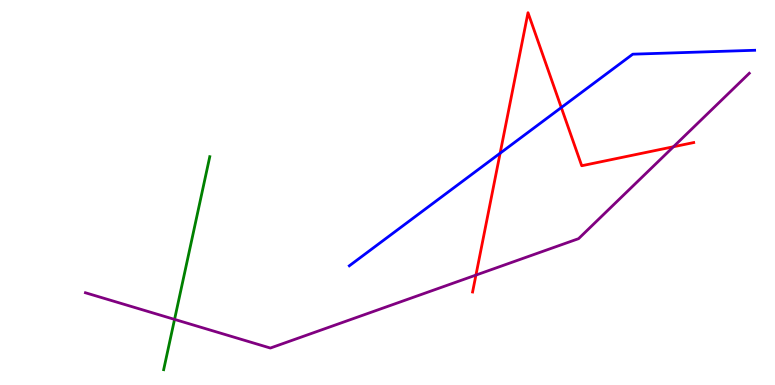[{'lines': ['blue', 'red'], 'intersections': [{'x': 6.45, 'y': 6.02}, {'x': 7.24, 'y': 7.21}]}, {'lines': ['green', 'red'], 'intersections': []}, {'lines': ['purple', 'red'], 'intersections': [{'x': 6.14, 'y': 2.85}, {'x': 8.69, 'y': 6.19}]}, {'lines': ['blue', 'green'], 'intersections': []}, {'lines': ['blue', 'purple'], 'intersections': []}, {'lines': ['green', 'purple'], 'intersections': [{'x': 2.25, 'y': 1.7}]}]